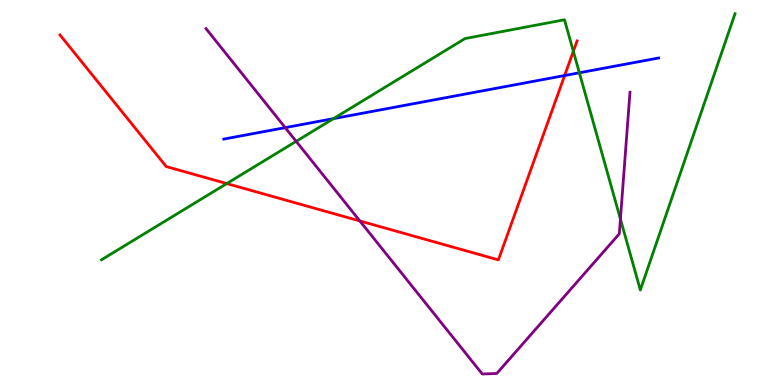[{'lines': ['blue', 'red'], 'intersections': [{'x': 7.29, 'y': 8.04}]}, {'lines': ['green', 'red'], 'intersections': [{'x': 2.93, 'y': 5.23}, {'x': 7.4, 'y': 8.67}]}, {'lines': ['purple', 'red'], 'intersections': [{'x': 4.64, 'y': 4.26}]}, {'lines': ['blue', 'green'], 'intersections': [{'x': 4.3, 'y': 6.92}, {'x': 7.48, 'y': 8.11}]}, {'lines': ['blue', 'purple'], 'intersections': [{'x': 3.68, 'y': 6.68}]}, {'lines': ['green', 'purple'], 'intersections': [{'x': 3.82, 'y': 6.33}, {'x': 8.01, 'y': 4.31}]}]